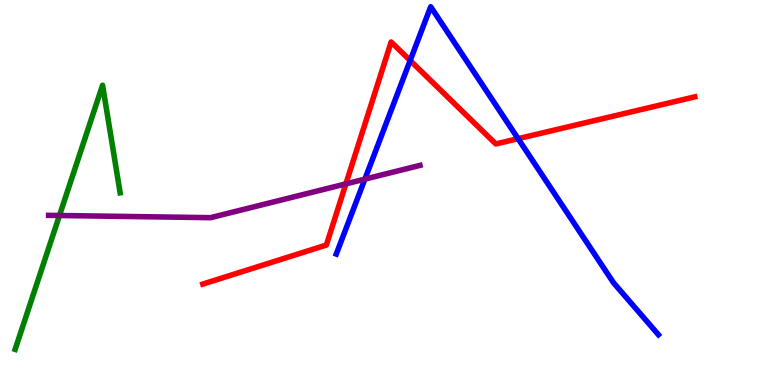[{'lines': ['blue', 'red'], 'intersections': [{'x': 5.29, 'y': 8.43}, {'x': 6.68, 'y': 6.4}]}, {'lines': ['green', 'red'], 'intersections': []}, {'lines': ['purple', 'red'], 'intersections': [{'x': 4.46, 'y': 5.22}]}, {'lines': ['blue', 'green'], 'intersections': []}, {'lines': ['blue', 'purple'], 'intersections': [{'x': 4.71, 'y': 5.35}]}, {'lines': ['green', 'purple'], 'intersections': [{'x': 0.767, 'y': 4.4}]}]